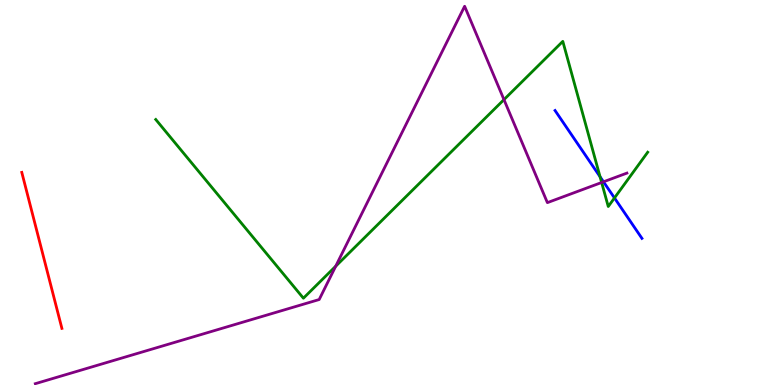[{'lines': ['blue', 'red'], 'intersections': []}, {'lines': ['green', 'red'], 'intersections': []}, {'lines': ['purple', 'red'], 'intersections': []}, {'lines': ['blue', 'green'], 'intersections': [{'x': 7.74, 'y': 5.41}, {'x': 7.93, 'y': 4.86}]}, {'lines': ['blue', 'purple'], 'intersections': [{'x': 7.79, 'y': 5.28}]}, {'lines': ['green', 'purple'], 'intersections': [{'x': 4.33, 'y': 3.09}, {'x': 6.5, 'y': 7.41}, {'x': 7.76, 'y': 5.26}]}]